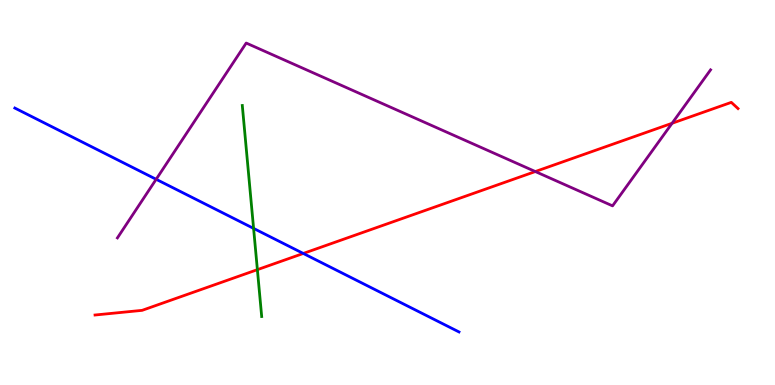[{'lines': ['blue', 'red'], 'intersections': [{'x': 3.91, 'y': 3.42}]}, {'lines': ['green', 'red'], 'intersections': [{'x': 3.32, 'y': 3.0}]}, {'lines': ['purple', 'red'], 'intersections': [{'x': 6.91, 'y': 5.54}, {'x': 8.67, 'y': 6.8}]}, {'lines': ['blue', 'green'], 'intersections': [{'x': 3.27, 'y': 4.07}]}, {'lines': ['blue', 'purple'], 'intersections': [{'x': 2.01, 'y': 5.34}]}, {'lines': ['green', 'purple'], 'intersections': []}]